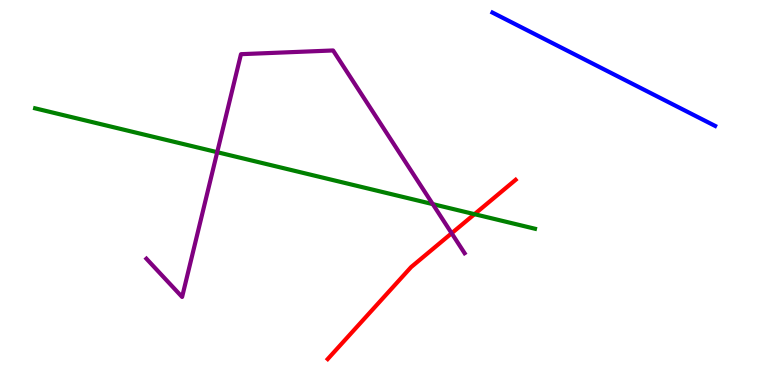[{'lines': ['blue', 'red'], 'intersections': []}, {'lines': ['green', 'red'], 'intersections': [{'x': 6.12, 'y': 4.44}]}, {'lines': ['purple', 'red'], 'intersections': [{'x': 5.83, 'y': 3.94}]}, {'lines': ['blue', 'green'], 'intersections': []}, {'lines': ['blue', 'purple'], 'intersections': []}, {'lines': ['green', 'purple'], 'intersections': [{'x': 2.8, 'y': 6.05}, {'x': 5.58, 'y': 4.7}]}]